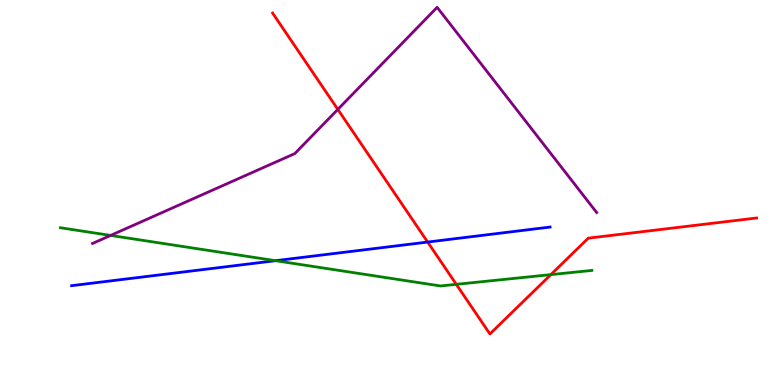[{'lines': ['blue', 'red'], 'intersections': [{'x': 5.52, 'y': 3.71}]}, {'lines': ['green', 'red'], 'intersections': [{'x': 5.89, 'y': 2.61}, {'x': 7.11, 'y': 2.87}]}, {'lines': ['purple', 'red'], 'intersections': [{'x': 4.36, 'y': 7.16}]}, {'lines': ['blue', 'green'], 'intersections': [{'x': 3.56, 'y': 3.23}]}, {'lines': ['blue', 'purple'], 'intersections': []}, {'lines': ['green', 'purple'], 'intersections': [{'x': 1.43, 'y': 3.88}]}]